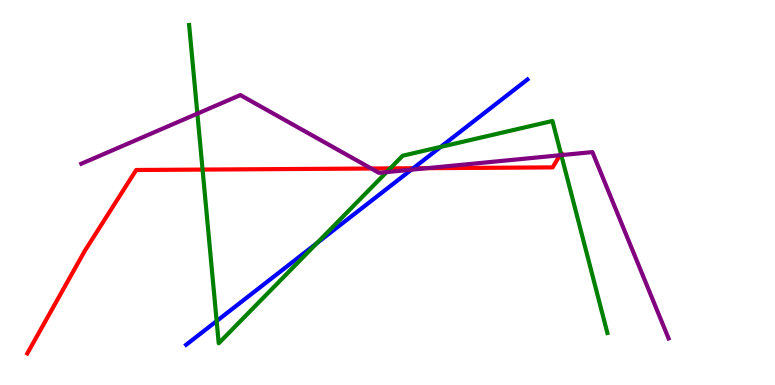[{'lines': ['blue', 'red'], 'intersections': [{'x': 5.33, 'y': 5.63}]}, {'lines': ['green', 'red'], 'intersections': [{'x': 2.61, 'y': 5.6}, {'x': 5.03, 'y': 5.63}, {'x': 7.24, 'y': 6.01}]}, {'lines': ['purple', 'red'], 'intersections': [{'x': 4.79, 'y': 5.62}, {'x': 5.51, 'y': 5.63}, {'x': 7.22, 'y': 5.97}]}, {'lines': ['blue', 'green'], 'intersections': [{'x': 2.8, 'y': 1.66}, {'x': 4.09, 'y': 3.69}, {'x': 5.69, 'y': 6.18}]}, {'lines': ['blue', 'purple'], 'intersections': [{'x': 5.31, 'y': 5.59}]}, {'lines': ['green', 'purple'], 'intersections': [{'x': 2.55, 'y': 7.05}, {'x': 4.99, 'y': 5.53}, {'x': 7.24, 'y': 5.97}]}]